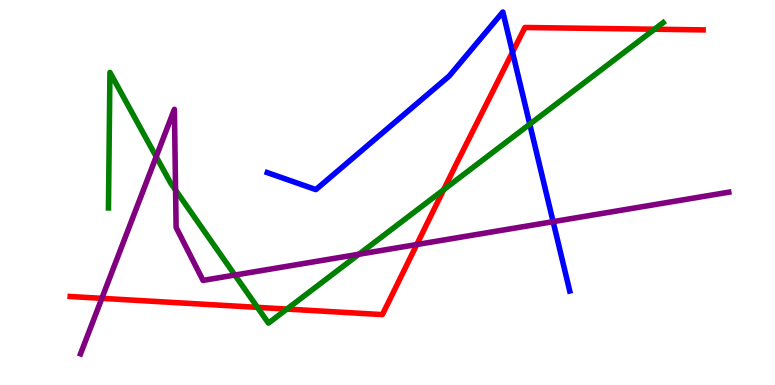[{'lines': ['blue', 'red'], 'intersections': [{'x': 6.61, 'y': 8.64}]}, {'lines': ['green', 'red'], 'intersections': [{'x': 3.32, 'y': 2.02}, {'x': 3.7, 'y': 1.97}, {'x': 5.72, 'y': 5.07}, {'x': 8.45, 'y': 9.24}]}, {'lines': ['purple', 'red'], 'intersections': [{'x': 1.31, 'y': 2.25}, {'x': 5.38, 'y': 3.65}]}, {'lines': ['blue', 'green'], 'intersections': [{'x': 6.84, 'y': 6.77}]}, {'lines': ['blue', 'purple'], 'intersections': [{'x': 7.14, 'y': 4.24}]}, {'lines': ['green', 'purple'], 'intersections': [{'x': 2.02, 'y': 5.93}, {'x': 2.27, 'y': 5.06}, {'x': 3.03, 'y': 2.86}, {'x': 4.63, 'y': 3.4}]}]